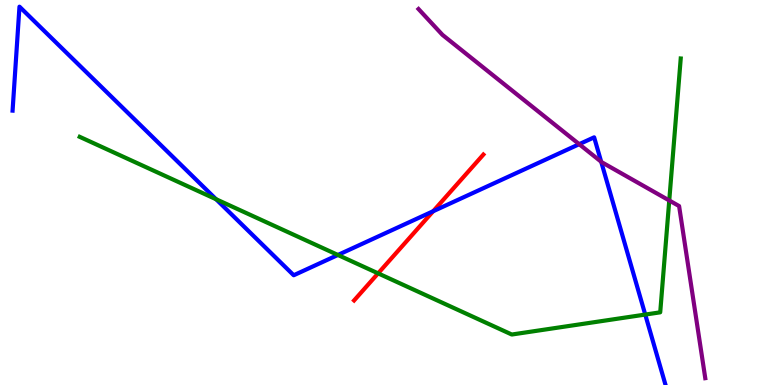[{'lines': ['blue', 'red'], 'intersections': [{'x': 5.59, 'y': 4.51}]}, {'lines': ['green', 'red'], 'intersections': [{'x': 4.88, 'y': 2.9}]}, {'lines': ['purple', 'red'], 'intersections': []}, {'lines': ['blue', 'green'], 'intersections': [{'x': 2.79, 'y': 4.83}, {'x': 4.36, 'y': 3.38}, {'x': 8.33, 'y': 1.83}]}, {'lines': ['blue', 'purple'], 'intersections': [{'x': 7.47, 'y': 6.25}, {'x': 7.76, 'y': 5.8}]}, {'lines': ['green', 'purple'], 'intersections': [{'x': 8.64, 'y': 4.79}]}]